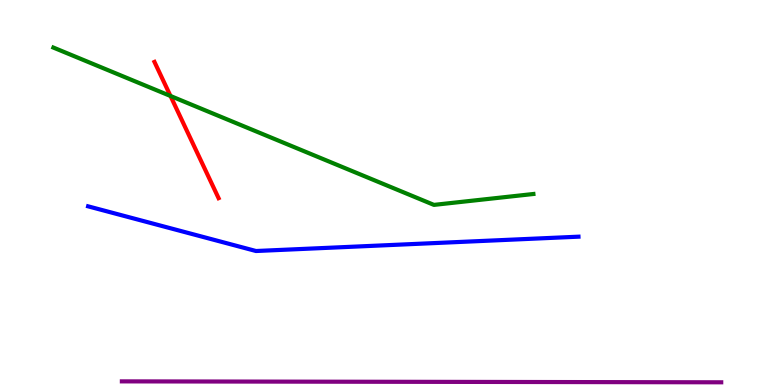[{'lines': ['blue', 'red'], 'intersections': []}, {'lines': ['green', 'red'], 'intersections': [{'x': 2.2, 'y': 7.51}]}, {'lines': ['purple', 'red'], 'intersections': []}, {'lines': ['blue', 'green'], 'intersections': []}, {'lines': ['blue', 'purple'], 'intersections': []}, {'lines': ['green', 'purple'], 'intersections': []}]